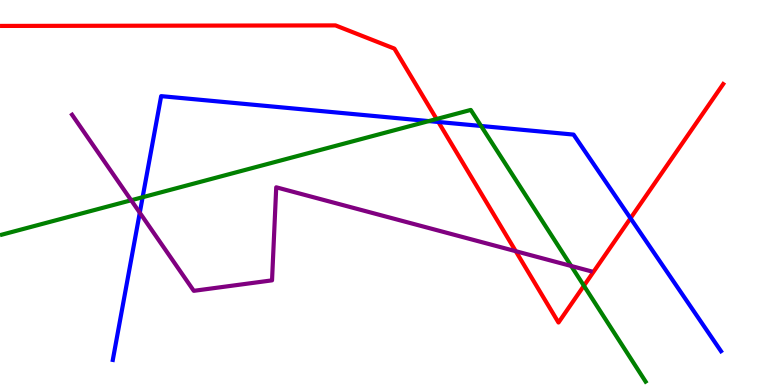[{'lines': ['blue', 'red'], 'intersections': [{'x': 5.66, 'y': 6.83}, {'x': 8.14, 'y': 4.33}]}, {'lines': ['green', 'red'], 'intersections': [{'x': 5.63, 'y': 6.91}, {'x': 7.53, 'y': 2.58}]}, {'lines': ['purple', 'red'], 'intersections': [{'x': 6.65, 'y': 3.48}]}, {'lines': ['blue', 'green'], 'intersections': [{'x': 1.84, 'y': 4.88}, {'x': 5.53, 'y': 6.85}, {'x': 6.21, 'y': 6.73}]}, {'lines': ['blue', 'purple'], 'intersections': [{'x': 1.8, 'y': 4.47}]}, {'lines': ['green', 'purple'], 'intersections': [{'x': 1.69, 'y': 4.8}, {'x': 7.37, 'y': 3.09}]}]